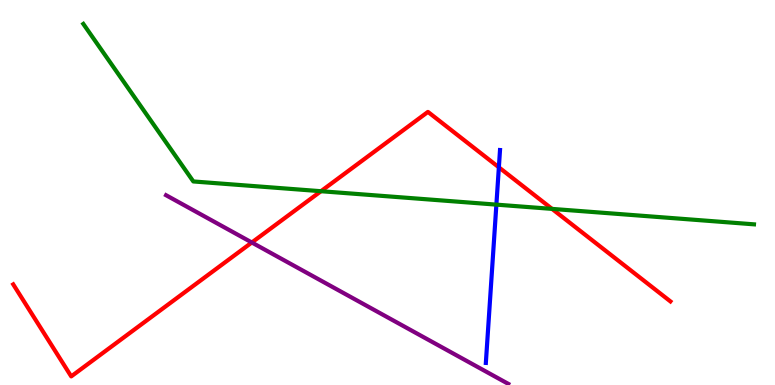[{'lines': ['blue', 'red'], 'intersections': [{'x': 6.44, 'y': 5.65}]}, {'lines': ['green', 'red'], 'intersections': [{'x': 4.14, 'y': 5.03}, {'x': 7.12, 'y': 4.57}]}, {'lines': ['purple', 'red'], 'intersections': [{'x': 3.25, 'y': 3.7}]}, {'lines': ['blue', 'green'], 'intersections': [{'x': 6.4, 'y': 4.68}]}, {'lines': ['blue', 'purple'], 'intersections': []}, {'lines': ['green', 'purple'], 'intersections': []}]